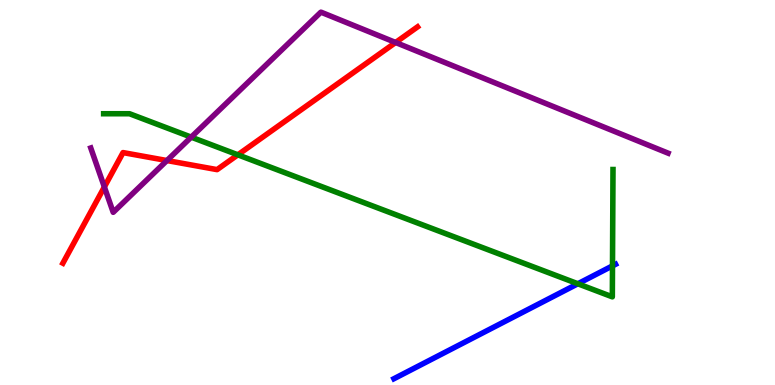[{'lines': ['blue', 'red'], 'intersections': []}, {'lines': ['green', 'red'], 'intersections': [{'x': 3.07, 'y': 5.98}]}, {'lines': ['purple', 'red'], 'intersections': [{'x': 1.35, 'y': 5.14}, {'x': 2.15, 'y': 5.83}, {'x': 5.1, 'y': 8.9}]}, {'lines': ['blue', 'green'], 'intersections': [{'x': 7.46, 'y': 2.63}, {'x': 7.9, 'y': 3.09}]}, {'lines': ['blue', 'purple'], 'intersections': []}, {'lines': ['green', 'purple'], 'intersections': [{'x': 2.47, 'y': 6.44}]}]